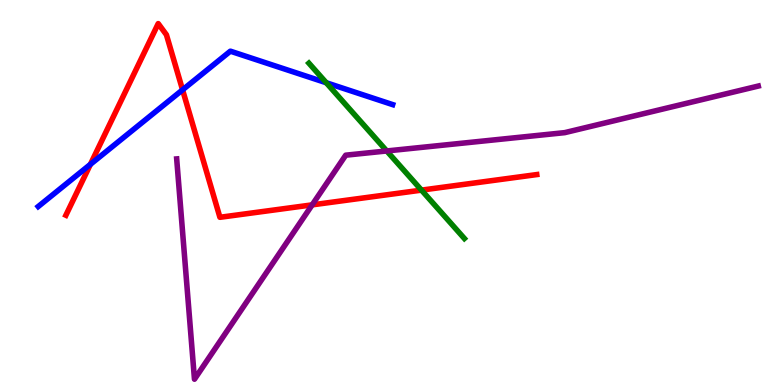[{'lines': ['blue', 'red'], 'intersections': [{'x': 1.17, 'y': 5.73}, {'x': 2.36, 'y': 7.67}]}, {'lines': ['green', 'red'], 'intersections': [{'x': 5.44, 'y': 5.06}]}, {'lines': ['purple', 'red'], 'intersections': [{'x': 4.03, 'y': 4.68}]}, {'lines': ['blue', 'green'], 'intersections': [{'x': 4.21, 'y': 7.85}]}, {'lines': ['blue', 'purple'], 'intersections': []}, {'lines': ['green', 'purple'], 'intersections': [{'x': 4.99, 'y': 6.08}]}]